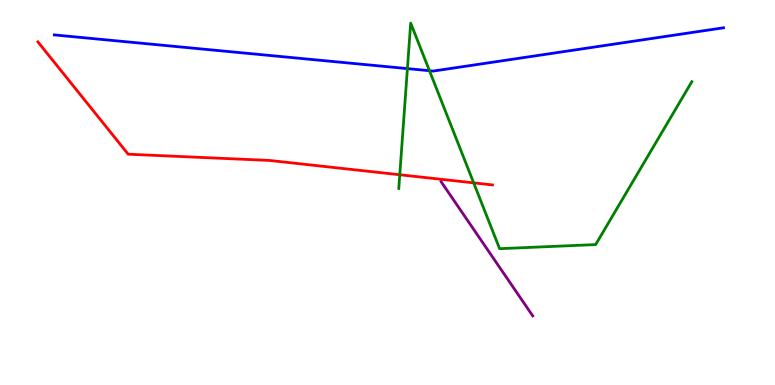[{'lines': ['blue', 'red'], 'intersections': []}, {'lines': ['green', 'red'], 'intersections': [{'x': 5.16, 'y': 5.46}, {'x': 6.11, 'y': 5.25}]}, {'lines': ['purple', 'red'], 'intersections': []}, {'lines': ['blue', 'green'], 'intersections': [{'x': 5.26, 'y': 8.22}, {'x': 5.54, 'y': 8.16}]}, {'lines': ['blue', 'purple'], 'intersections': []}, {'lines': ['green', 'purple'], 'intersections': []}]